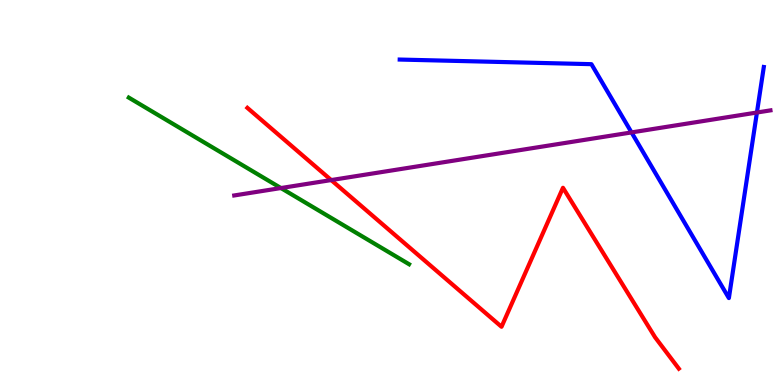[{'lines': ['blue', 'red'], 'intersections': []}, {'lines': ['green', 'red'], 'intersections': []}, {'lines': ['purple', 'red'], 'intersections': [{'x': 4.27, 'y': 5.32}]}, {'lines': ['blue', 'green'], 'intersections': []}, {'lines': ['blue', 'purple'], 'intersections': [{'x': 8.15, 'y': 6.56}, {'x': 9.77, 'y': 7.08}]}, {'lines': ['green', 'purple'], 'intersections': [{'x': 3.62, 'y': 5.12}]}]